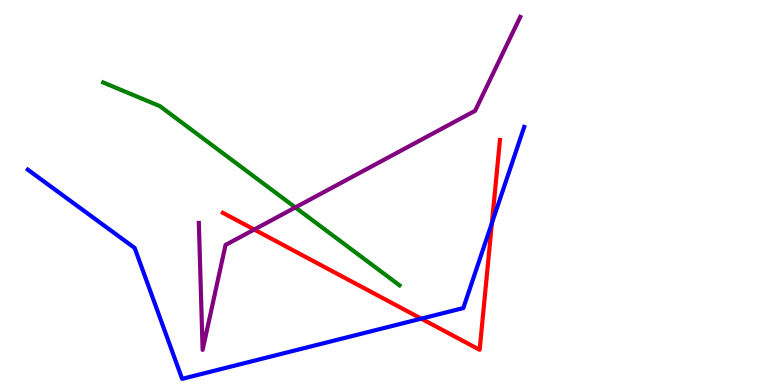[{'lines': ['blue', 'red'], 'intersections': [{'x': 5.44, 'y': 1.72}, {'x': 6.35, 'y': 4.21}]}, {'lines': ['green', 'red'], 'intersections': []}, {'lines': ['purple', 'red'], 'intersections': [{'x': 3.28, 'y': 4.04}]}, {'lines': ['blue', 'green'], 'intersections': []}, {'lines': ['blue', 'purple'], 'intersections': []}, {'lines': ['green', 'purple'], 'intersections': [{'x': 3.81, 'y': 4.61}]}]